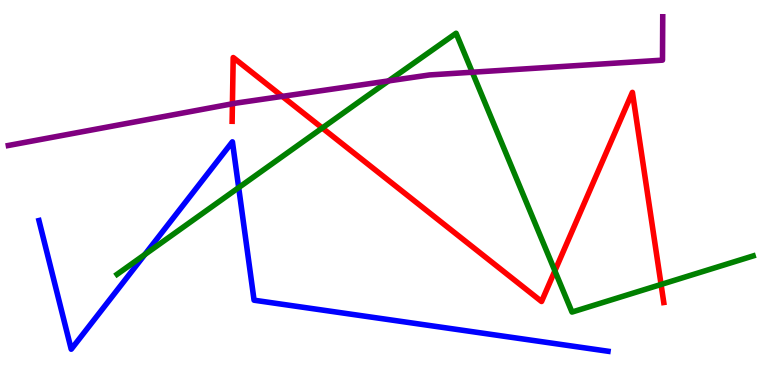[{'lines': ['blue', 'red'], 'intersections': []}, {'lines': ['green', 'red'], 'intersections': [{'x': 4.16, 'y': 6.68}, {'x': 7.16, 'y': 2.96}, {'x': 8.53, 'y': 2.61}]}, {'lines': ['purple', 'red'], 'intersections': [{'x': 3.0, 'y': 7.3}, {'x': 3.64, 'y': 7.5}]}, {'lines': ['blue', 'green'], 'intersections': [{'x': 1.87, 'y': 3.39}, {'x': 3.08, 'y': 5.13}]}, {'lines': ['blue', 'purple'], 'intersections': []}, {'lines': ['green', 'purple'], 'intersections': [{'x': 5.01, 'y': 7.9}, {'x': 6.09, 'y': 8.12}]}]